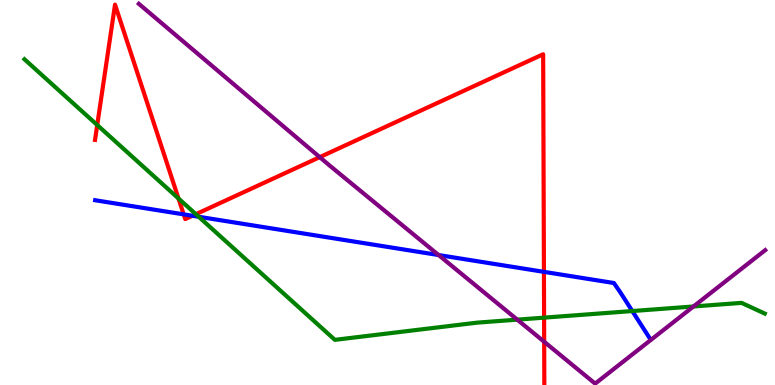[{'lines': ['blue', 'red'], 'intersections': [{'x': 2.37, 'y': 4.43}, {'x': 2.48, 'y': 4.4}, {'x': 7.02, 'y': 2.94}]}, {'lines': ['green', 'red'], 'intersections': [{'x': 1.25, 'y': 6.75}, {'x': 2.3, 'y': 4.84}, {'x': 2.53, 'y': 4.44}, {'x': 7.02, 'y': 1.75}]}, {'lines': ['purple', 'red'], 'intersections': [{'x': 4.13, 'y': 5.92}, {'x': 7.02, 'y': 1.12}]}, {'lines': ['blue', 'green'], 'intersections': [{'x': 2.56, 'y': 4.37}, {'x': 8.16, 'y': 1.92}]}, {'lines': ['blue', 'purple'], 'intersections': [{'x': 5.66, 'y': 3.38}]}, {'lines': ['green', 'purple'], 'intersections': [{'x': 6.67, 'y': 1.7}, {'x': 8.95, 'y': 2.04}]}]